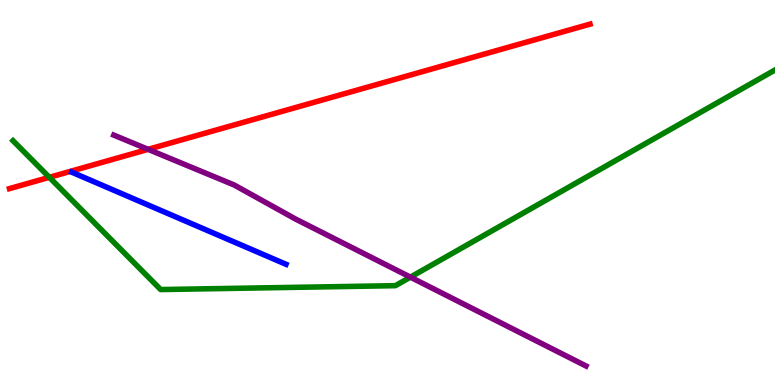[{'lines': ['blue', 'red'], 'intersections': []}, {'lines': ['green', 'red'], 'intersections': [{'x': 0.637, 'y': 5.39}]}, {'lines': ['purple', 'red'], 'intersections': [{'x': 1.91, 'y': 6.12}]}, {'lines': ['blue', 'green'], 'intersections': []}, {'lines': ['blue', 'purple'], 'intersections': []}, {'lines': ['green', 'purple'], 'intersections': [{'x': 5.3, 'y': 2.8}]}]